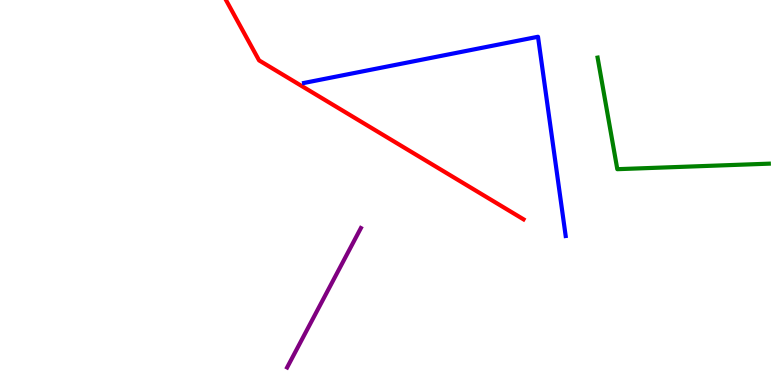[{'lines': ['blue', 'red'], 'intersections': []}, {'lines': ['green', 'red'], 'intersections': []}, {'lines': ['purple', 'red'], 'intersections': []}, {'lines': ['blue', 'green'], 'intersections': []}, {'lines': ['blue', 'purple'], 'intersections': []}, {'lines': ['green', 'purple'], 'intersections': []}]